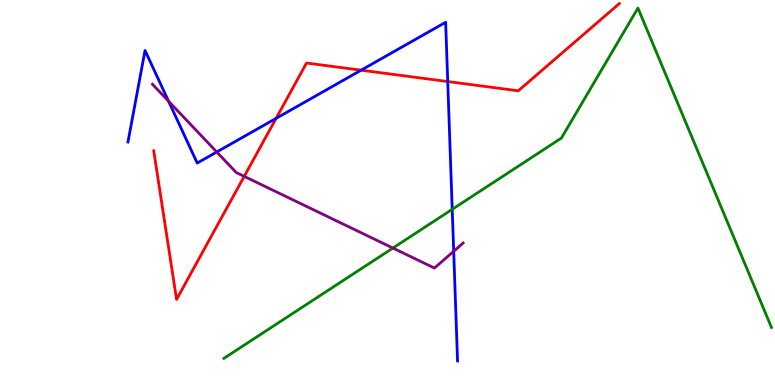[{'lines': ['blue', 'red'], 'intersections': [{'x': 3.56, 'y': 6.93}, {'x': 4.66, 'y': 8.18}, {'x': 5.78, 'y': 7.88}]}, {'lines': ['green', 'red'], 'intersections': []}, {'lines': ['purple', 'red'], 'intersections': [{'x': 3.15, 'y': 5.42}]}, {'lines': ['blue', 'green'], 'intersections': [{'x': 5.84, 'y': 4.56}]}, {'lines': ['blue', 'purple'], 'intersections': [{'x': 2.17, 'y': 7.37}, {'x': 2.8, 'y': 6.05}, {'x': 5.85, 'y': 3.47}]}, {'lines': ['green', 'purple'], 'intersections': [{'x': 5.07, 'y': 3.56}]}]